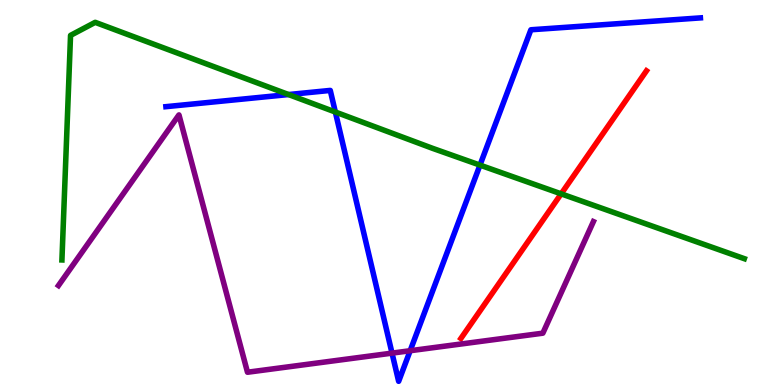[{'lines': ['blue', 'red'], 'intersections': []}, {'lines': ['green', 'red'], 'intersections': [{'x': 7.24, 'y': 4.97}]}, {'lines': ['purple', 'red'], 'intersections': []}, {'lines': ['blue', 'green'], 'intersections': [{'x': 3.72, 'y': 7.54}, {'x': 4.33, 'y': 7.09}, {'x': 6.19, 'y': 5.71}]}, {'lines': ['blue', 'purple'], 'intersections': [{'x': 5.06, 'y': 0.828}, {'x': 5.29, 'y': 0.89}]}, {'lines': ['green', 'purple'], 'intersections': []}]